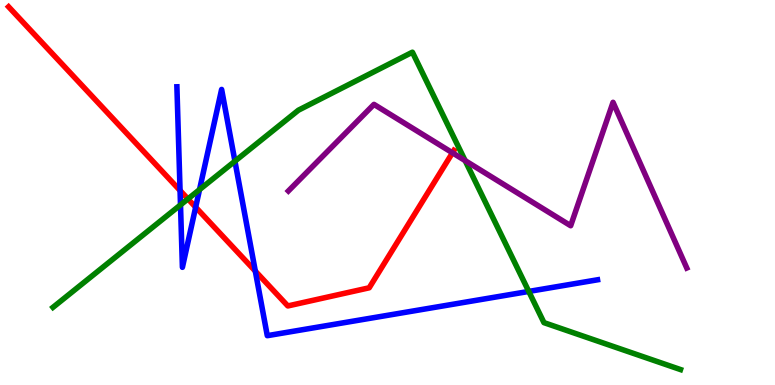[{'lines': ['blue', 'red'], 'intersections': [{'x': 2.32, 'y': 5.05}, {'x': 2.52, 'y': 4.62}, {'x': 3.29, 'y': 2.96}]}, {'lines': ['green', 'red'], 'intersections': [{'x': 2.43, 'y': 4.83}]}, {'lines': ['purple', 'red'], 'intersections': [{'x': 5.84, 'y': 6.03}]}, {'lines': ['blue', 'green'], 'intersections': [{'x': 2.33, 'y': 4.68}, {'x': 2.57, 'y': 5.07}, {'x': 3.03, 'y': 5.81}, {'x': 6.82, 'y': 2.43}]}, {'lines': ['blue', 'purple'], 'intersections': []}, {'lines': ['green', 'purple'], 'intersections': [{'x': 6.0, 'y': 5.83}]}]